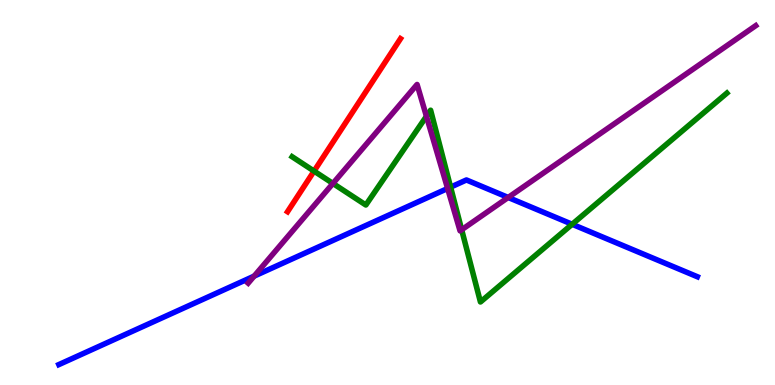[{'lines': ['blue', 'red'], 'intersections': []}, {'lines': ['green', 'red'], 'intersections': [{'x': 4.05, 'y': 5.56}]}, {'lines': ['purple', 'red'], 'intersections': []}, {'lines': ['blue', 'green'], 'intersections': [{'x': 5.81, 'y': 5.14}, {'x': 7.38, 'y': 4.17}]}, {'lines': ['blue', 'purple'], 'intersections': [{'x': 3.28, 'y': 2.83}, {'x': 5.78, 'y': 5.1}, {'x': 6.56, 'y': 4.87}]}, {'lines': ['green', 'purple'], 'intersections': [{'x': 4.3, 'y': 5.24}, {'x': 5.5, 'y': 6.98}, {'x': 5.96, 'y': 4.03}]}]